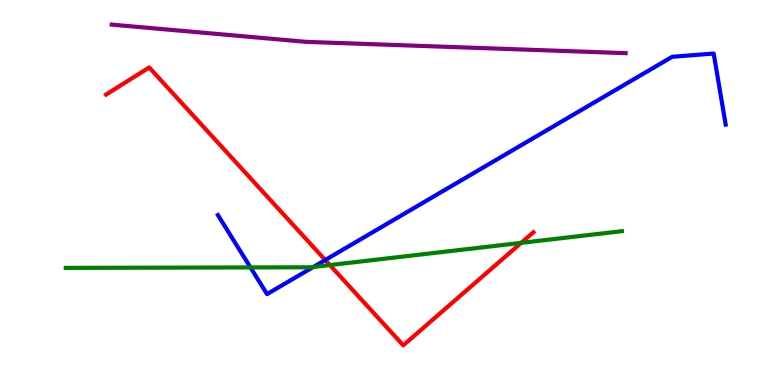[{'lines': ['blue', 'red'], 'intersections': [{'x': 4.2, 'y': 3.25}]}, {'lines': ['green', 'red'], 'intersections': [{'x': 4.26, 'y': 3.12}, {'x': 6.73, 'y': 3.69}]}, {'lines': ['purple', 'red'], 'intersections': []}, {'lines': ['blue', 'green'], 'intersections': [{'x': 3.23, 'y': 3.05}, {'x': 4.04, 'y': 3.07}]}, {'lines': ['blue', 'purple'], 'intersections': []}, {'lines': ['green', 'purple'], 'intersections': []}]